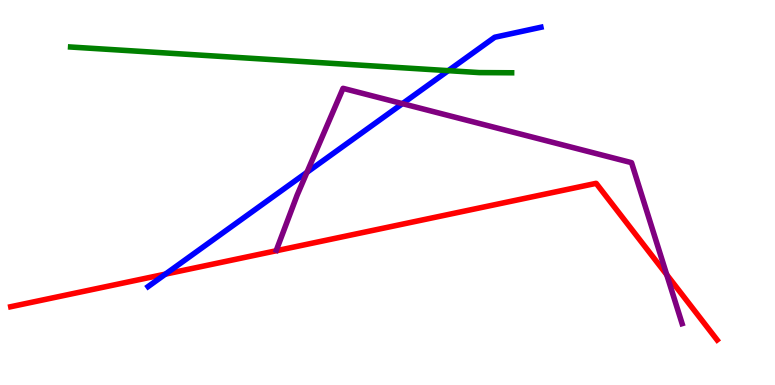[{'lines': ['blue', 'red'], 'intersections': [{'x': 2.13, 'y': 2.88}]}, {'lines': ['green', 'red'], 'intersections': []}, {'lines': ['purple', 'red'], 'intersections': [{'x': 8.6, 'y': 2.86}]}, {'lines': ['blue', 'green'], 'intersections': [{'x': 5.78, 'y': 8.16}]}, {'lines': ['blue', 'purple'], 'intersections': [{'x': 3.96, 'y': 5.52}, {'x': 5.19, 'y': 7.31}]}, {'lines': ['green', 'purple'], 'intersections': []}]